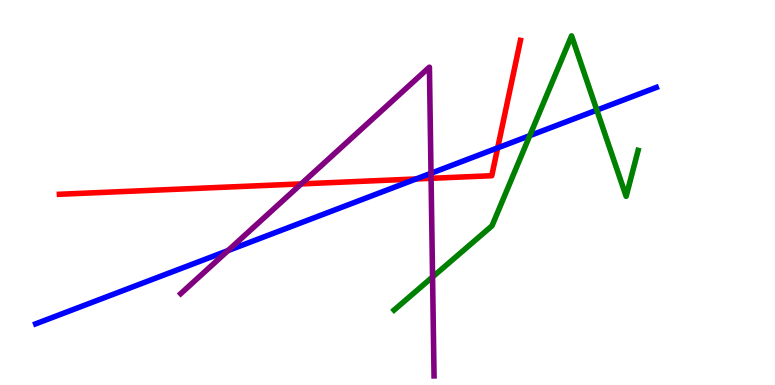[{'lines': ['blue', 'red'], 'intersections': [{'x': 5.37, 'y': 5.35}, {'x': 6.42, 'y': 6.16}]}, {'lines': ['green', 'red'], 'intersections': []}, {'lines': ['purple', 'red'], 'intersections': [{'x': 3.89, 'y': 5.22}, {'x': 5.56, 'y': 5.37}]}, {'lines': ['blue', 'green'], 'intersections': [{'x': 6.84, 'y': 6.48}, {'x': 7.7, 'y': 7.14}]}, {'lines': ['blue', 'purple'], 'intersections': [{'x': 2.94, 'y': 3.49}, {'x': 5.56, 'y': 5.5}]}, {'lines': ['green', 'purple'], 'intersections': [{'x': 5.58, 'y': 2.81}]}]